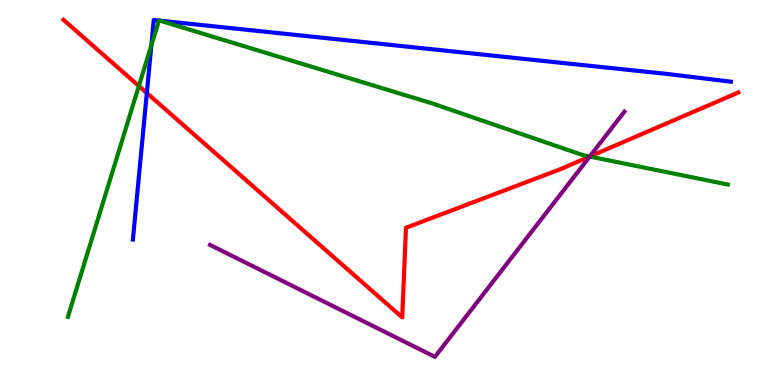[{'lines': ['blue', 'red'], 'intersections': [{'x': 1.89, 'y': 7.58}]}, {'lines': ['green', 'red'], 'intersections': [{'x': 1.79, 'y': 7.77}, {'x': 7.61, 'y': 5.93}]}, {'lines': ['purple', 'red'], 'intersections': [{'x': 7.61, 'y': 5.93}]}, {'lines': ['blue', 'green'], 'intersections': [{'x': 1.95, 'y': 8.82}, {'x': 2.05, 'y': 9.47}, {'x': 2.06, 'y': 9.46}]}, {'lines': ['blue', 'purple'], 'intersections': []}, {'lines': ['green', 'purple'], 'intersections': [{'x': 7.61, 'y': 5.93}]}]